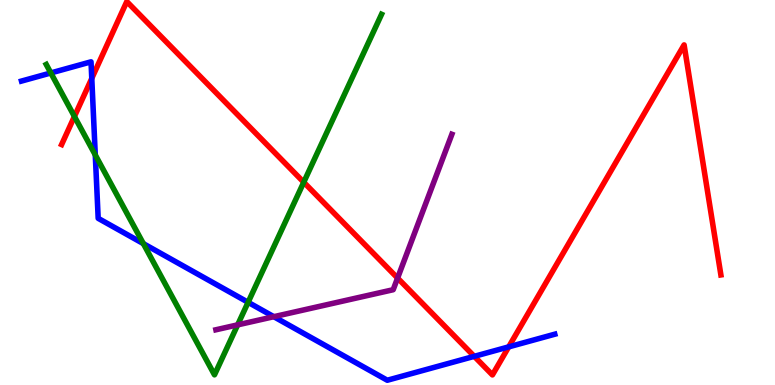[{'lines': ['blue', 'red'], 'intersections': [{'x': 1.18, 'y': 7.96}, {'x': 6.12, 'y': 0.744}, {'x': 6.56, 'y': 0.99}]}, {'lines': ['green', 'red'], 'intersections': [{'x': 0.96, 'y': 6.97}, {'x': 3.92, 'y': 5.27}]}, {'lines': ['purple', 'red'], 'intersections': [{'x': 5.13, 'y': 2.78}]}, {'lines': ['blue', 'green'], 'intersections': [{'x': 0.656, 'y': 8.11}, {'x': 1.23, 'y': 5.98}, {'x': 1.85, 'y': 3.67}, {'x': 3.2, 'y': 2.15}]}, {'lines': ['blue', 'purple'], 'intersections': [{'x': 3.53, 'y': 1.77}]}, {'lines': ['green', 'purple'], 'intersections': [{'x': 3.07, 'y': 1.56}]}]